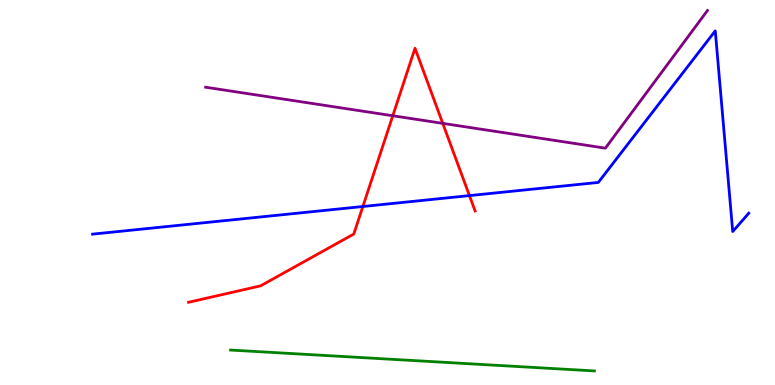[{'lines': ['blue', 'red'], 'intersections': [{'x': 4.68, 'y': 4.64}, {'x': 6.06, 'y': 4.92}]}, {'lines': ['green', 'red'], 'intersections': []}, {'lines': ['purple', 'red'], 'intersections': [{'x': 5.07, 'y': 6.99}, {'x': 5.71, 'y': 6.8}]}, {'lines': ['blue', 'green'], 'intersections': []}, {'lines': ['blue', 'purple'], 'intersections': []}, {'lines': ['green', 'purple'], 'intersections': []}]